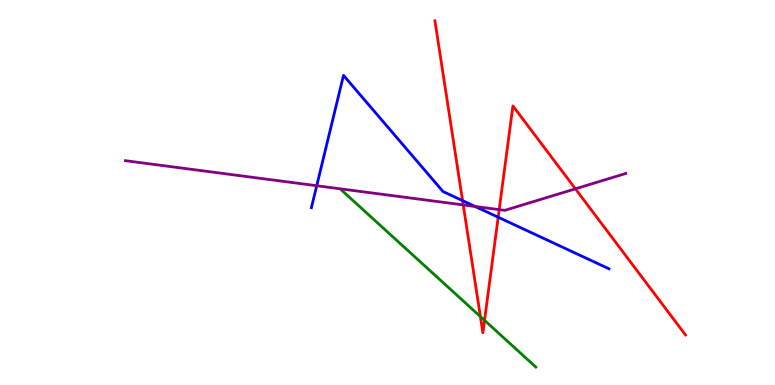[{'lines': ['blue', 'red'], 'intersections': [{'x': 5.97, 'y': 4.79}, {'x': 6.43, 'y': 4.36}]}, {'lines': ['green', 'red'], 'intersections': [{'x': 6.2, 'y': 1.78}, {'x': 6.25, 'y': 1.68}]}, {'lines': ['purple', 'red'], 'intersections': [{'x': 5.98, 'y': 4.68}, {'x': 6.44, 'y': 4.56}, {'x': 7.42, 'y': 5.1}]}, {'lines': ['blue', 'green'], 'intersections': []}, {'lines': ['blue', 'purple'], 'intersections': [{'x': 4.09, 'y': 5.18}, {'x': 6.13, 'y': 4.64}]}, {'lines': ['green', 'purple'], 'intersections': []}]